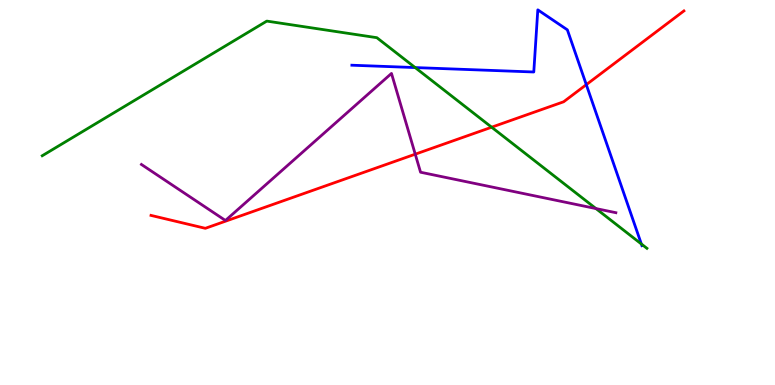[{'lines': ['blue', 'red'], 'intersections': [{'x': 7.57, 'y': 7.8}]}, {'lines': ['green', 'red'], 'intersections': [{'x': 6.34, 'y': 6.7}]}, {'lines': ['purple', 'red'], 'intersections': [{'x': 5.36, 'y': 6.0}]}, {'lines': ['blue', 'green'], 'intersections': [{'x': 5.36, 'y': 8.24}, {'x': 8.28, 'y': 3.66}]}, {'lines': ['blue', 'purple'], 'intersections': []}, {'lines': ['green', 'purple'], 'intersections': [{'x': 7.69, 'y': 4.58}]}]